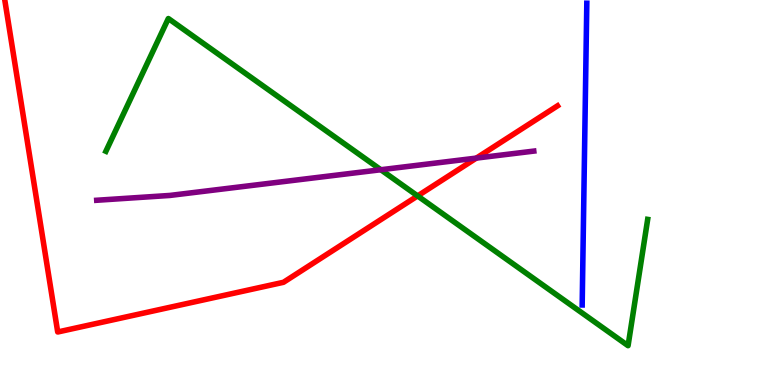[{'lines': ['blue', 'red'], 'intersections': []}, {'lines': ['green', 'red'], 'intersections': [{'x': 5.39, 'y': 4.91}]}, {'lines': ['purple', 'red'], 'intersections': [{'x': 6.15, 'y': 5.89}]}, {'lines': ['blue', 'green'], 'intersections': []}, {'lines': ['blue', 'purple'], 'intersections': []}, {'lines': ['green', 'purple'], 'intersections': [{'x': 4.91, 'y': 5.59}]}]